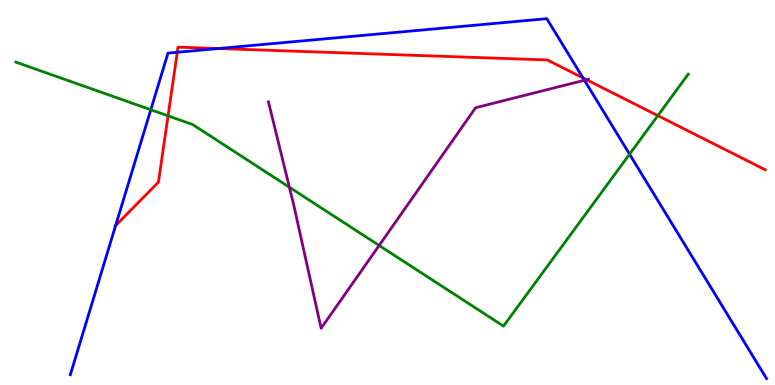[{'lines': ['blue', 'red'], 'intersections': [{'x': 1.49, 'y': 4.14}, {'x': 2.29, 'y': 8.64}, {'x': 2.82, 'y': 8.74}, {'x': 7.52, 'y': 7.98}]}, {'lines': ['green', 'red'], 'intersections': [{'x': 2.17, 'y': 6.99}, {'x': 8.49, 'y': 7.0}]}, {'lines': ['purple', 'red'], 'intersections': [{'x': 7.57, 'y': 7.93}]}, {'lines': ['blue', 'green'], 'intersections': [{'x': 1.95, 'y': 7.15}, {'x': 8.12, 'y': 5.99}]}, {'lines': ['blue', 'purple'], 'intersections': [{'x': 7.54, 'y': 7.92}]}, {'lines': ['green', 'purple'], 'intersections': [{'x': 3.73, 'y': 5.14}, {'x': 4.89, 'y': 3.62}]}]